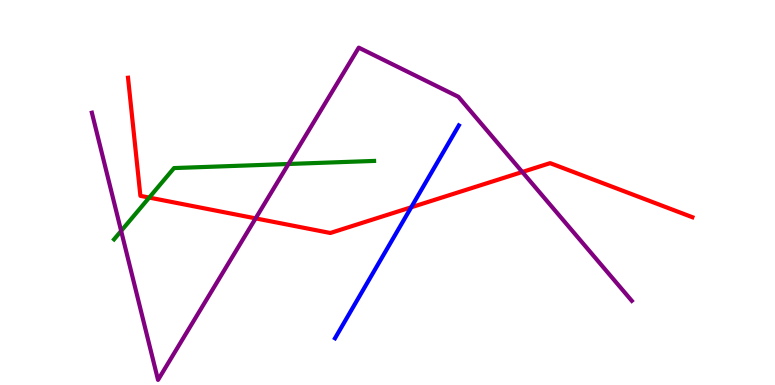[{'lines': ['blue', 'red'], 'intersections': [{'x': 5.31, 'y': 4.62}]}, {'lines': ['green', 'red'], 'intersections': [{'x': 1.93, 'y': 4.87}]}, {'lines': ['purple', 'red'], 'intersections': [{'x': 3.3, 'y': 4.33}, {'x': 6.74, 'y': 5.53}]}, {'lines': ['blue', 'green'], 'intersections': []}, {'lines': ['blue', 'purple'], 'intersections': []}, {'lines': ['green', 'purple'], 'intersections': [{'x': 1.56, 'y': 4.0}, {'x': 3.72, 'y': 5.74}]}]